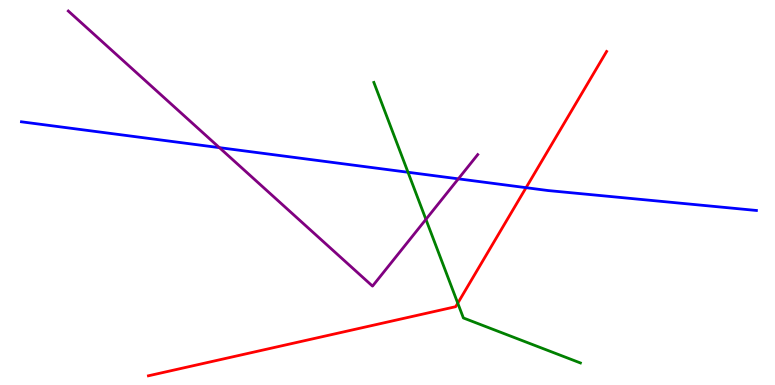[{'lines': ['blue', 'red'], 'intersections': [{'x': 6.79, 'y': 5.13}]}, {'lines': ['green', 'red'], 'intersections': [{'x': 5.91, 'y': 2.13}]}, {'lines': ['purple', 'red'], 'intersections': []}, {'lines': ['blue', 'green'], 'intersections': [{'x': 5.26, 'y': 5.53}]}, {'lines': ['blue', 'purple'], 'intersections': [{'x': 2.83, 'y': 6.17}, {'x': 5.91, 'y': 5.35}]}, {'lines': ['green', 'purple'], 'intersections': [{'x': 5.5, 'y': 4.3}]}]